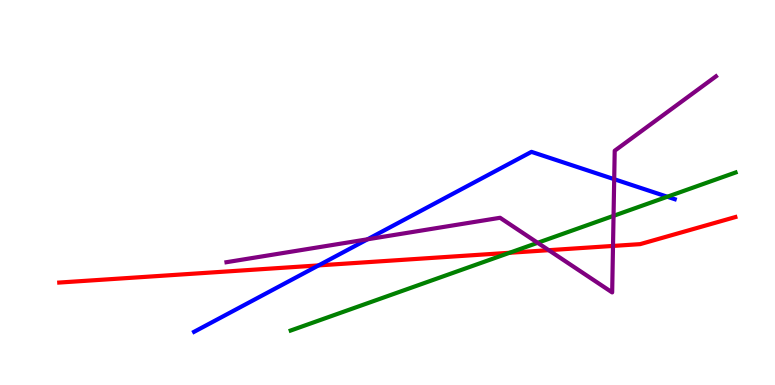[{'lines': ['blue', 'red'], 'intersections': [{'x': 4.11, 'y': 3.11}]}, {'lines': ['green', 'red'], 'intersections': [{'x': 6.58, 'y': 3.43}]}, {'lines': ['purple', 'red'], 'intersections': [{'x': 7.08, 'y': 3.5}, {'x': 7.91, 'y': 3.61}]}, {'lines': ['blue', 'green'], 'intersections': [{'x': 8.61, 'y': 4.89}]}, {'lines': ['blue', 'purple'], 'intersections': [{'x': 4.74, 'y': 3.78}, {'x': 7.93, 'y': 5.35}]}, {'lines': ['green', 'purple'], 'intersections': [{'x': 6.94, 'y': 3.69}, {'x': 7.92, 'y': 4.39}]}]